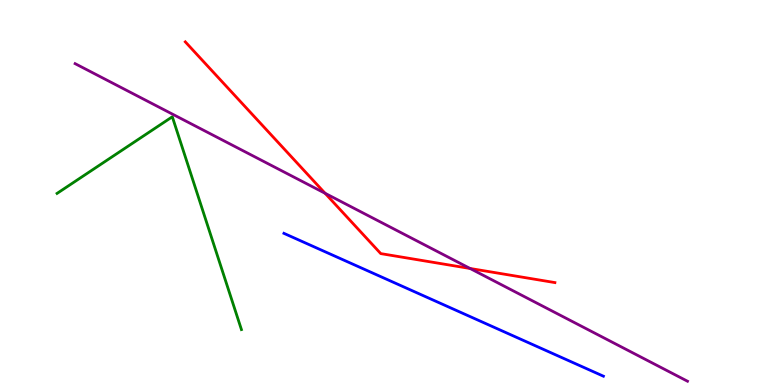[{'lines': ['blue', 'red'], 'intersections': []}, {'lines': ['green', 'red'], 'intersections': []}, {'lines': ['purple', 'red'], 'intersections': [{'x': 4.19, 'y': 4.98}, {'x': 6.07, 'y': 3.03}]}, {'lines': ['blue', 'green'], 'intersections': []}, {'lines': ['blue', 'purple'], 'intersections': []}, {'lines': ['green', 'purple'], 'intersections': []}]